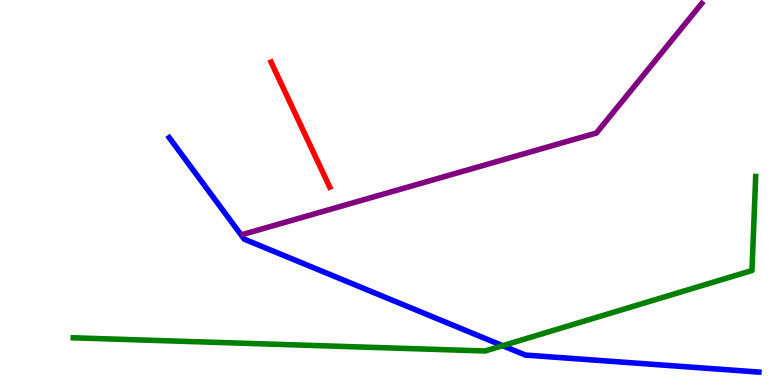[{'lines': ['blue', 'red'], 'intersections': []}, {'lines': ['green', 'red'], 'intersections': []}, {'lines': ['purple', 'red'], 'intersections': []}, {'lines': ['blue', 'green'], 'intersections': [{'x': 6.49, 'y': 1.02}]}, {'lines': ['blue', 'purple'], 'intersections': []}, {'lines': ['green', 'purple'], 'intersections': []}]